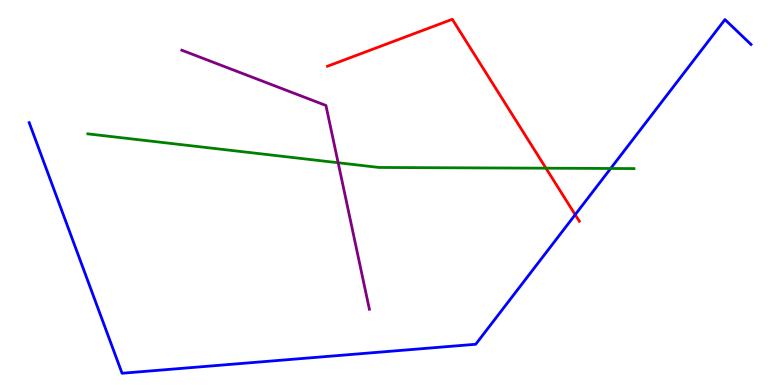[{'lines': ['blue', 'red'], 'intersections': [{'x': 7.42, 'y': 4.42}]}, {'lines': ['green', 'red'], 'intersections': [{'x': 7.04, 'y': 5.63}]}, {'lines': ['purple', 'red'], 'intersections': []}, {'lines': ['blue', 'green'], 'intersections': [{'x': 7.88, 'y': 5.62}]}, {'lines': ['blue', 'purple'], 'intersections': []}, {'lines': ['green', 'purple'], 'intersections': [{'x': 4.36, 'y': 5.77}]}]